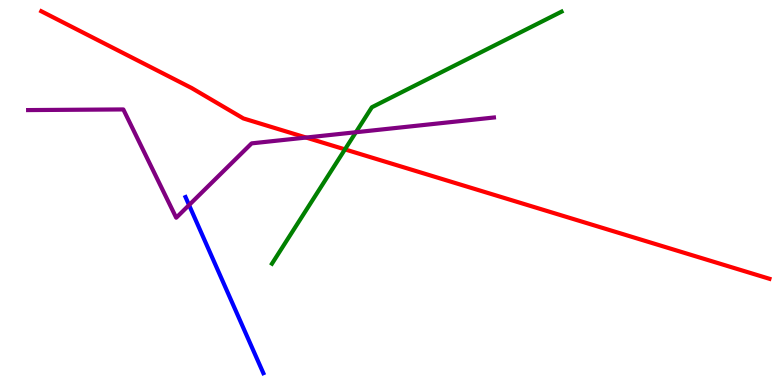[{'lines': ['blue', 'red'], 'intersections': []}, {'lines': ['green', 'red'], 'intersections': [{'x': 4.45, 'y': 6.12}]}, {'lines': ['purple', 'red'], 'intersections': [{'x': 3.95, 'y': 6.43}]}, {'lines': ['blue', 'green'], 'intersections': []}, {'lines': ['blue', 'purple'], 'intersections': [{'x': 2.44, 'y': 4.67}]}, {'lines': ['green', 'purple'], 'intersections': [{'x': 4.59, 'y': 6.57}]}]